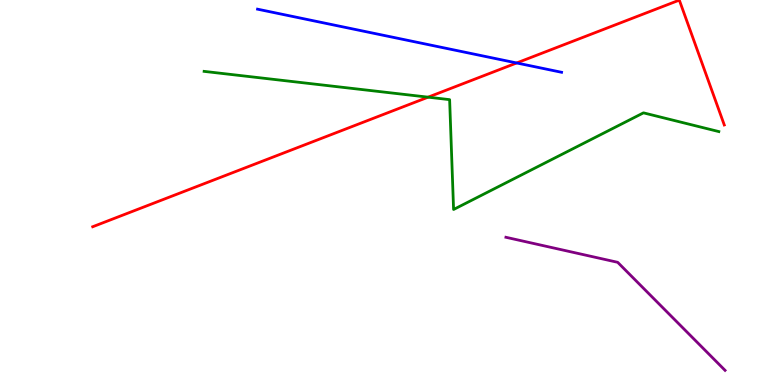[{'lines': ['blue', 'red'], 'intersections': [{'x': 6.67, 'y': 8.36}]}, {'lines': ['green', 'red'], 'intersections': [{'x': 5.52, 'y': 7.48}]}, {'lines': ['purple', 'red'], 'intersections': []}, {'lines': ['blue', 'green'], 'intersections': []}, {'lines': ['blue', 'purple'], 'intersections': []}, {'lines': ['green', 'purple'], 'intersections': []}]